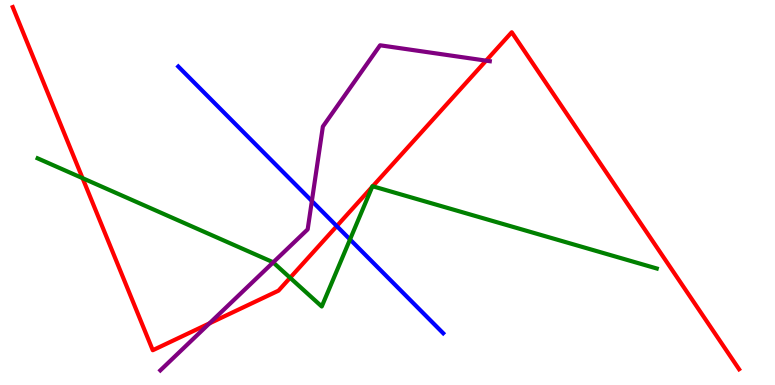[{'lines': ['blue', 'red'], 'intersections': [{'x': 4.35, 'y': 4.13}]}, {'lines': ['green', 'red'], 'intersections': [{'x': 1.07, 'y': 5.37}, {'x': 3.74, 'y': 2.78}, {'x': 4.8, 'y': 5.15}, {'x': 4.81, 'y': 5.16}]}, {'lines': ['purple', 'red'], 'intersections': [{'x': 2.7, 'y': 1.6}, {'x': 6.27, 'y': 8.42}]}, {'lines': ['blue', 'green'], 'intersections': [{'x': 4.52, 'y': 3.78}]}, {'lines': ['blue', 'purple'], 'intersections': [{'x': 4.02, 'y': 4.78}]}, {'lines': ['green', 'purple'], 'intersections': [{'x': 3.52, 'y': 3.18}]}]